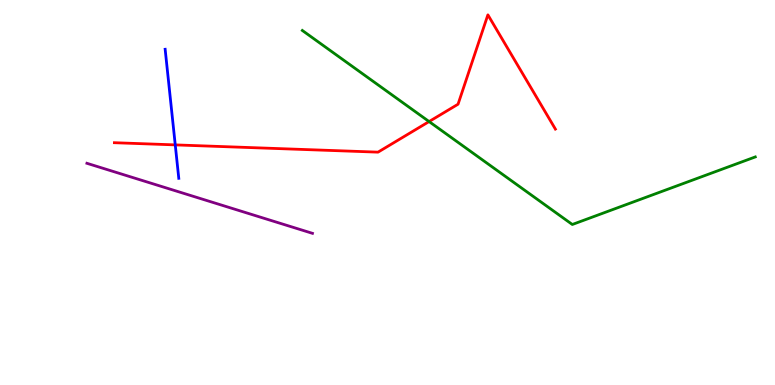[{'lines': ['blue', 'red'], 'intersections': [{'x': 2.26, 'y': 6.24}]}, {'lines': ['green', 'red'], 'intersections': [{'x': 5.54, 'y': 6.84}]}, {'lines': ['purple', 'red'], 'intersections': []}, {'lines': ['blue', 'green'], 'intersections': []}, {'lines': ['blue', 'purple'], 'intersections': []}, {'lines': ['green', 'purple'], 'intersections': []}]